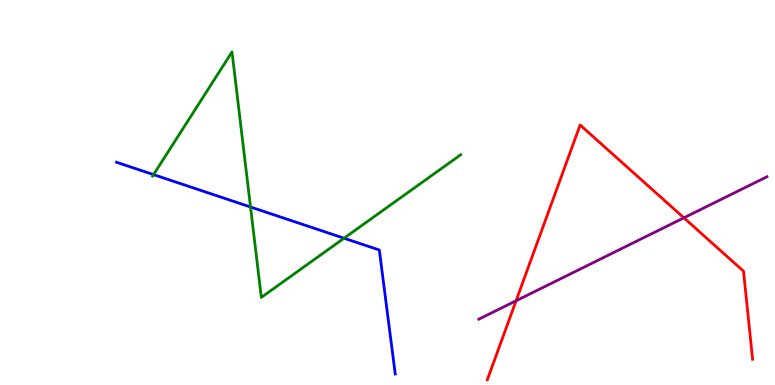[{'lines': ['blue', 'red'], 'intersections': []}, {'lines': ['green', 'red'], 'intersections': []}, {'lines': ['purple', 'red'], 'intersections': [{'x': 6.66, 'y': 2.19}, {'x': 8.82, 'y': 4.34}]}, {'lines': ['blue', 'green'], 'intersections': [{'x': 1.98, 'y': 5.46}, {'x': 3.23, 'y': 4.62}, {'x': 4.44, 'y': 3.81}]}, {'lines': ['blue', 'purple'], 'intersections': []}, {'lines': ['green', 'purple'], 'intersections': []}]